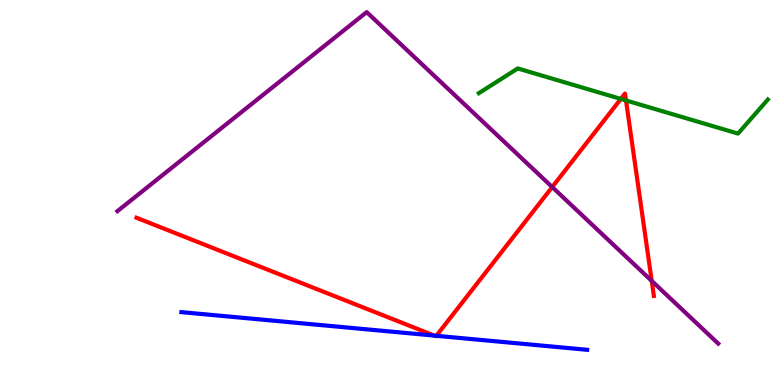[{'lines': ['blue', 'red'], 'intersections': [{'x': 5.61, 'y': 1.28}, {'x': 5.63, 'y': 1.28}]}, {'lines': ['green', 'red'], 'intersections': [{'x': 8.01, 'y': 7.43}, {'x': 8.08, 'y': 7.39}]}, {'lines': ['purple', 'red'], 'intersections': [{'x': 7.13, 'y': 5.14}, {'x': 8.41, 'y': 2.7}]}, {'lines': ['blue', 'green'], 'intersections': []}, {'lines': ['blue', 'purple'], 'intersections': []}, {'lines': ['green', 'purple'], 'intersections': []}]